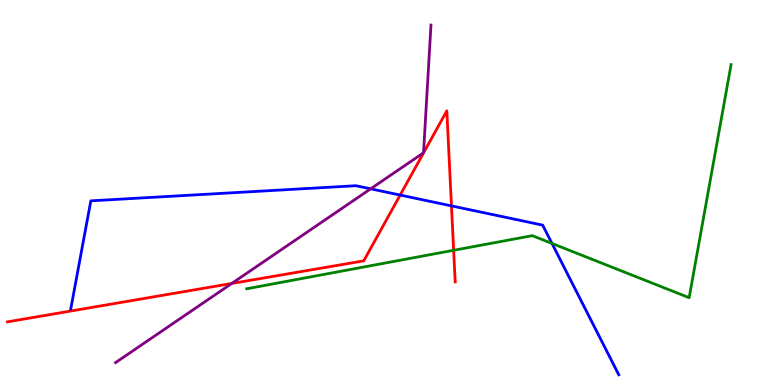[{'lines': ['blue', 'red'], 'intersections': [{'x': 5.16, 'y': 4.93}, {'x': 5.83, 'y': 4.65}]}, {'lines': ['green', 'red'], 'intersections': [{'x': 5.85, 'y': 3.5}]}, {'lines': ['purple', 'red'], 'intersections': [{'x': 2.99, 'y': 2.64}]}, {'lines': ['blue', 'green'], 'intersections': [{'x': 7.12, 'y': 3.68}]}, {'lines': ['blue', 'purple'], 'intersections': [{'x': 4.78, 'y': 5.1}]}, {'lines': ['green', 'purple'], 'intersections': []}]